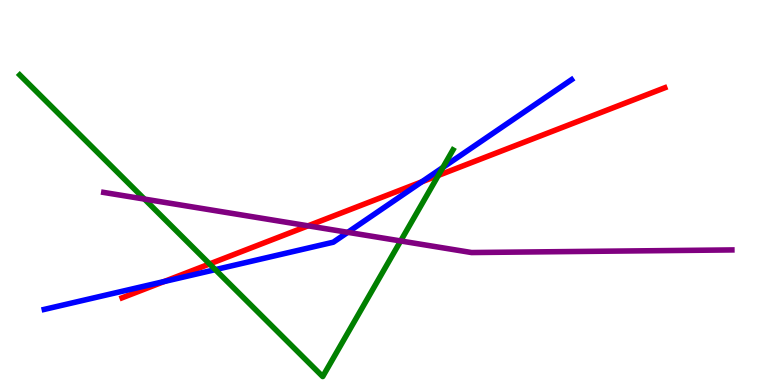[{'lines': ['blue', 'red'], 'intersections': [{'x': 2.12, 'y': 2.69}, {'x': 5.44, 'y': 5.28}]}, {'lines': ['green', 'red'], 'intersections': [{'x': 2.7, 'y': 3.14}, {'x': 5.66, 'y': 5.44}]}, {'lines': ['purple', 'red'], 'intersections': [{'x': 3.98, 'y': 4.13}]}, {'lines': ['blue', 'green'], 'intersections': [{'x': 2.78, 'y': 3.0}, {'x': 5.71, 'y': 5.65}]}, {'lines': ['blue', 'purple'], 'intersections': [{'x': 4.49, 'y': 3.97}]}, {'lines': ['green', 'purple'], 'intersections': [{'x': 1.86, 'y': 4.83}, {'x': 5.17, 'y': 3.74}]}]